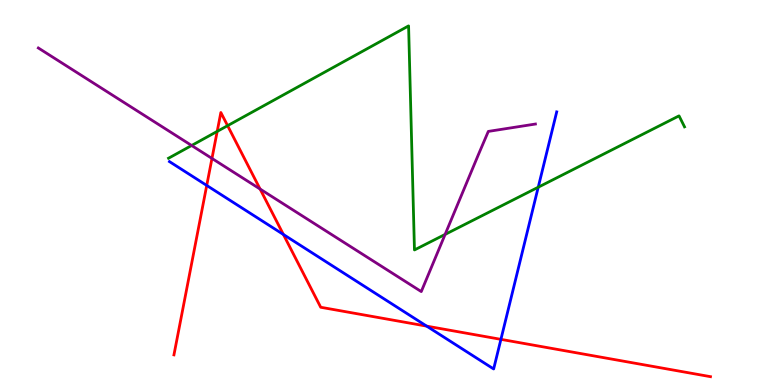[{'lines': ['blue', 'red'], 'intersections': [{'x': 2.67, 'y': 5.18}, {'x': 3.66, 'y': 3.91}, {'x': 5.51, 'y': 1.53}, {'x': 6.46, 'y': 1.19}]}, {'lines': ['green', 'red'], 'intersections': [{'x': 2.8, 'y': 6.59}, {'x': 2.94, 'y': 6.74}]}, {'lines': ['purple', 'red'], 'intersections': [{'x': 2.74, 'y': 5.88}, {'x': 3.36, 'y': 5.09}]}, {'lines': ['blue', 'green'], 'intersections': [{'x': 6.94, 'y': 5.14}]}, {'lines': ['blue', 'purple'], 'intersections': []}, {'lines': ['green', 'purple'], 'intersections': [{'x': 2.47, 'y': 6.22}, {'x': 5.74, 'y': 3.91}]}]